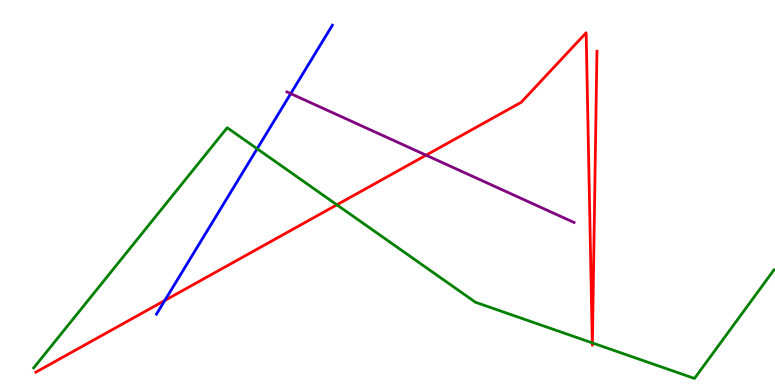[{'lines': ['blue', 'red'], 'intersections': [{'x': 2.13, 'y': 2.2}]}, {'lines': ['green', 'red'], 'intersections': [{'x': 4.35, 'y': 4.68}, {'x': 7.64, 'y': 1.09}, {'x': 7.64, 'y': 1.09}]}, {'lines': ['purple', 'red'], 'intersections': [{'x': 5.5, 'y': 5.97}]}, {'lines': ['blue', 'green'], 'intersections': [{'x': 3.32, 'y': 6.14}]}, {'lines': ['blue', 'purple'], 'intersections': [{'x': 3.75, 'y': 7.57}]}, {'lines': ['green', 'purple'], 'intersections': []}]